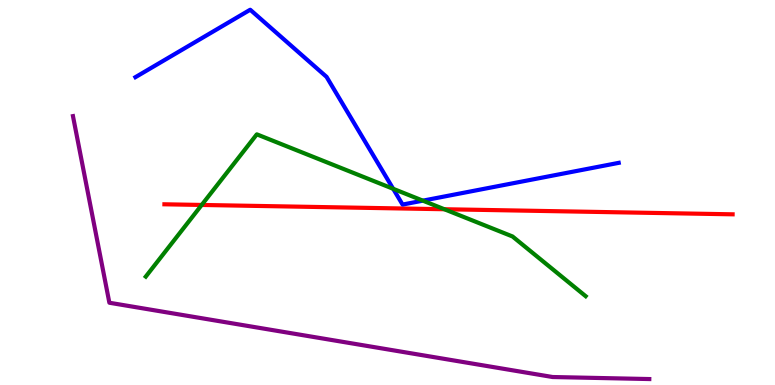[{'lines': ['blue', 'red'], 'intersections': []}, {'lines': ['green', 'red'], 'intersections': [{'x': 2.6, 'y': 4.68}, {'x': 5.73, 'y': 4.57}]}, {'lines': ['purple', 'red'], 'intersections': []}, {'lines': ['blue', 'green'], 'intersections': [{'x': 5.07, 'y': 5.1}, {'x': 5.46, 'y': 4.79}]}, {'lines': ['blue', 'purple'], 'intersections': []}, {'lines': ['green', 'purple'], 'intersections': []}]